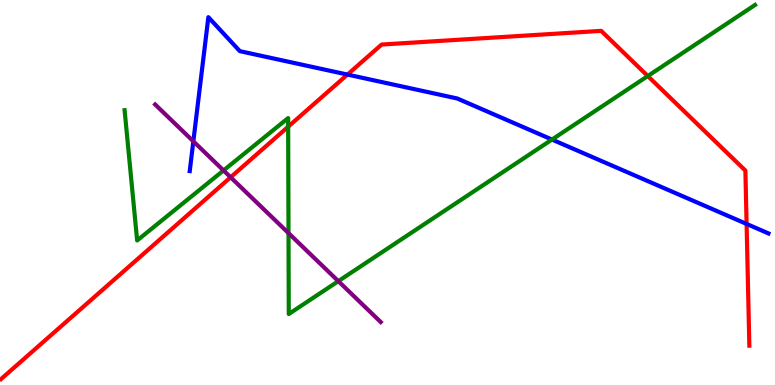[{'lines': ['blue', 'red'], 'intersections': [{'x': 4.48, 'y': 8.06}, {'x': 9.63, 'y': 4.18}]}, {'lines': ['green', 'red'], 'intersections': [{'x': 3.72, 'y': 6.71}, {'x': 8.36, 'y': 8.02}]}, {'lines': ['purple', 'red'], 'intersections': [{'x': 2.98, 'y': 5.4}]}, {'lines': ['blue', 'green'], 'intersections': [{'x': 7.12, 'y': 6.38}]}, {'lines': ['blue', 'purple'], 'intersections': [{'x': 2.49, 'y': 6.33}]}, {'lines': ['green', 'purple'], 'intersections': [{'x': 2.88, 'y': 5.57}, {'x': 3.72, 'y': 3.95}, {'x': 4.37, 'y': 2.7}]}]